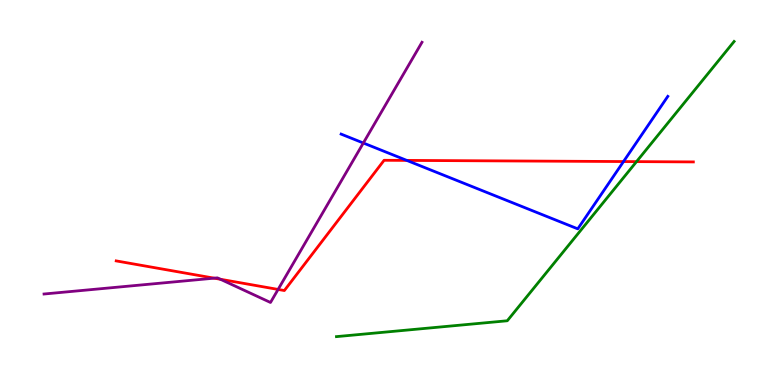[{'lines': ['blue', 'red'], 'intersections': [{'x': 5.25, 'y': 5.83}, {'x': 8.05, 'y': 5.8}]}, {'lines': ['green', 'red'], 'intersections': [{'x': 8.21, 'y': 5.8}]}, {'lines': ['purple', 'red'], 'intersections': [{'x': 2.76, 'y': 2.77}, {'x': 2.84, 'y': 2.75}, {'x': 3.59, 'y': 2.48}]}, {'lines': ['blue', 'green'], 'intersections': []}, {'lines': ['blue', 'purple'], 'intersections': [{'x': 4.69, 'y': 6.29}]}, {'lines': ['green', 'purple'], 'intersections': []}]